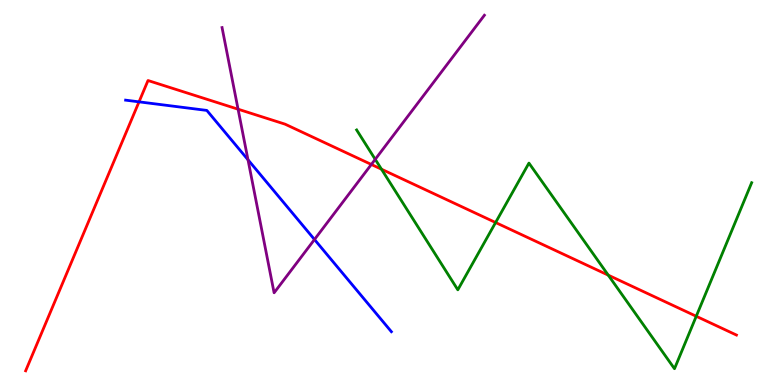[{'lines': ['blue', 'red'], 'intersections': [{'x': 1.79, 'y': 7.35}]}, {'lines': ['green', 'red'], 'intersections': [{'x': 4.92, 'y': 5.61}, {'x': 6.39, 'y': 4.22}, {'x': 7.85, 'y': 2.85}, {'x': 8.98, 'y': 1.79}]}, {'lines': ['purple', 'red'], 'intersections': [{'x': 3.07, 'y': 7.16}, {'x': 4.79, 'y': 5.73}]}, {'lines': ['blue', 'green'], 'intersections': []}, {'lines': ['blue', 'purple'], 'intersections': [{'x': 3.2, 'y': 5.85}, {'x': 4.06, 'y': 3.78}]}, {'lines': ['green', 'purple'], 'intersections': [{'x': 4.84, 'y': 5.86}]}]